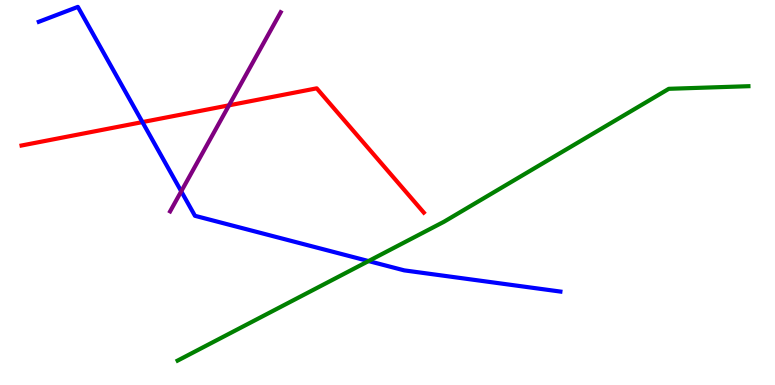[{'lines': ['blue', 'red'], 'intersections': [{'x': 1.84, 'y': 6.83}]}, {'lines': ['green', 'red'], 'intersections': []}, {'lines': ['purple', 'red'], 'intersections': [{'x': 2.96, 'y': 7.26}]}, {'lines': ['blue', 'green'], 'intersections': [{'x': 4.76, 'y': 3.22}]}, {'lines': ['blue', 'purple'], 'intersections': [{'x': 2.34, 'y': 5.03}]}, {'lines': ['green', 'purple'], 'intersections': []}]